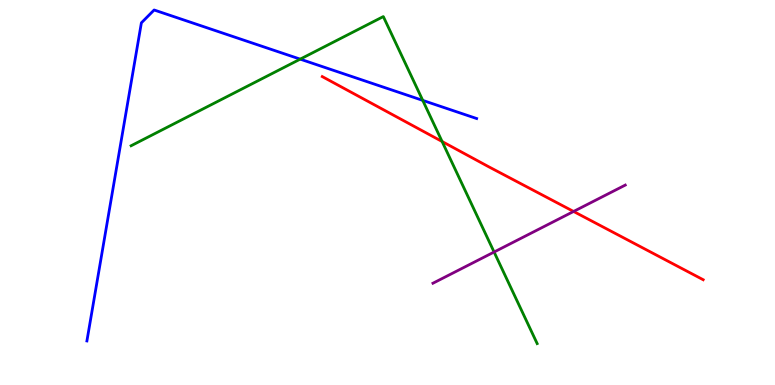[{'lines': ['blue', 'red'], 'intersections': []}, {'lines': ['green', 'red'], 'intersections': [{'x': 5.7, 'y': 6.32}]}, {'lines': ['purple', 'red'], 'intersections': [{'x': 7.4, 'y': 4.51}]}, {'lines': ['blue', 'green'], 'intersections': [{'x': 3.87, 'y': 8.46}, {'x': 5.45, 'y': 7.39}]}, {'lines': ['blue', 'purple'], 'intersections': []}, {'lines': ['green', 'purple'], 'intersections': [{'x': 6.38, 'y': 3.45}]}]